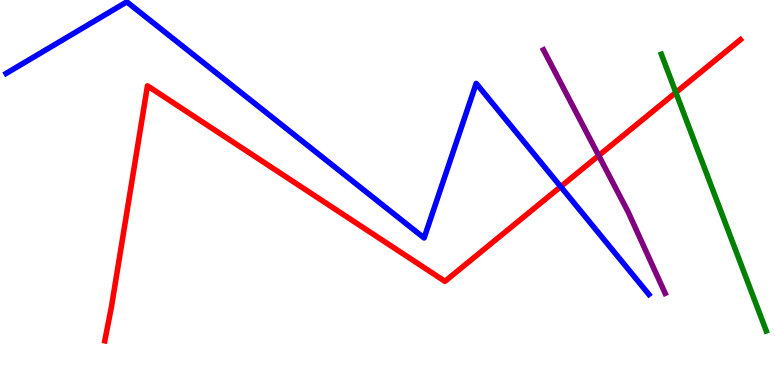[{'lines': ['blue', 'red'], 'intersections': [{'x': 7.23, 'y': 5.15}]}, {'lines': ['green', 'red'], 'intersections': [{'x': 8.72, 'y': 7.6}]}, {'lines': ['purple', 'red'], 'intersections': [{'x': 7.73, 'y': 5.96}]}, {'lines': ['blue', 'green'], 'intersections': []}, {'lines': ['blue', 'purple'], 'intersections': []}, {'lines': ['green', 'purple'], 'intersections': []}]